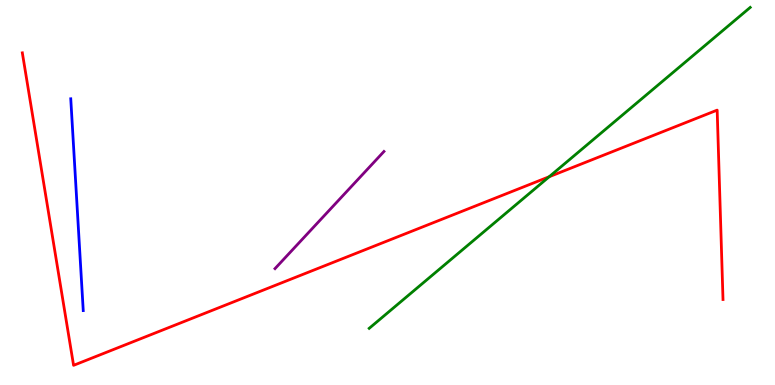[{'lines': ['blue', 'red'], 'intersections': []}, {'lines': ['green', 'red'], 'intersections': [{'x': 7.09, 'y': 5.41}]}, {'lines': ['purple', 'red'], 'intersections': []}, {'lines': ['blue', 'green'], 'intersections': []}, {'lines': ['blue', 'purple'], 'intersections': []}, {'lines': ['green', 'purple'], 'intersections': []}]